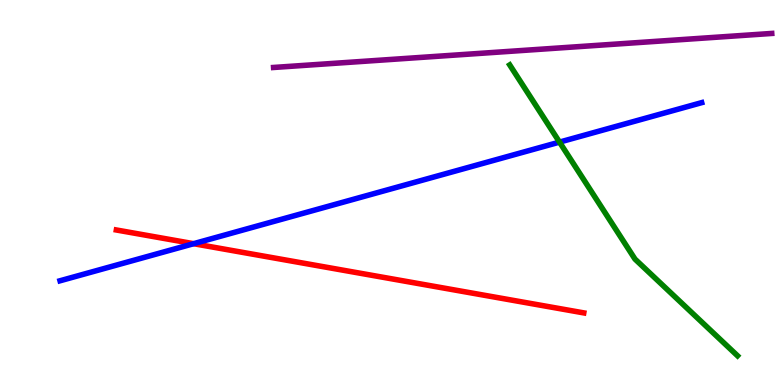[{'lines': ['blue', 'red'], 'intersections': [{'x': 2.5, 'y': 3.67}]}, {'lines': ['green', 'red'], 'intersections': []}, {'lines': ['purple', 'red'], 'intersections': []}, {'lines': ['blue', 'green'], 'intersections': [{'x': 7.22, 'y': 6.31}]}, {'lines': ['blue', 'purple'], 'intersections': []}, {'lines': ['green', 'purple'], 'intersections': []}]